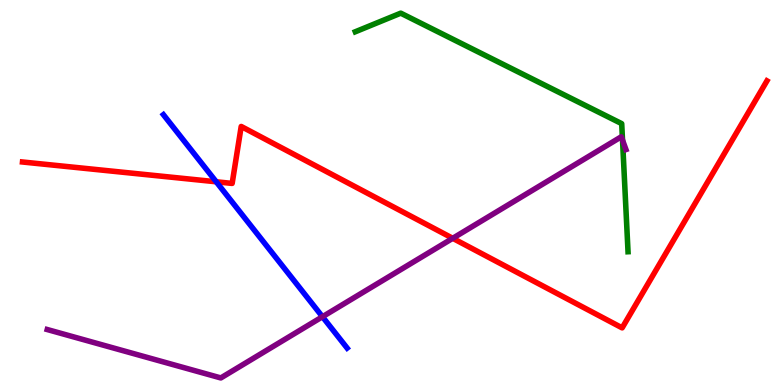[{'lines': ['blue', 'red'], 'intersections': [{'x': 2.79, 'y': 5.28}]}, {'lines': ['green', 'red'], 'intersections': []}, {'lines': ['purple', 'red'], 'intersections': [{'x': 5.84, 'y': 3.81}]}, {'lines': ['blue', 'green'], 'intersections': []}, {'lines': ['blue', 'purple'], 'intersections': [{'x': 4.16, 'y': 1.77}]}, {'lines': ['green', 'purple'], 'intersections': [{'x': 8.03, 'y': 6.36}]}]